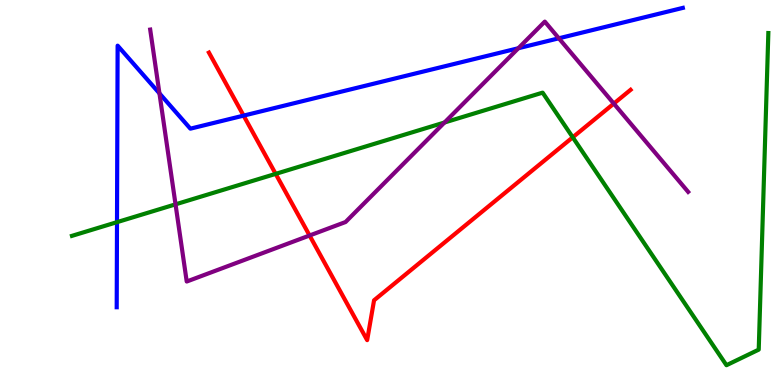[{'lines': ['blue', 'red'], 'intersections': [{'x': 3.14, 'y': 7.0}]}, {'lines': ['green', 'red'], 'intersections': [{'x': 3.56, 'y': 5.48}, {'x': 7.39, 'y': 6.43}]}, {'lines': ['purple', 'red'], 'intersections': [{'x': 3.99, 'y': 3.88}, {'x': 7.92, 'y': 7.31}]}, {'lines': ['blue', 'green'], 'intersections': [{'x': 1.51, 'y': 4.23}]}, {'lines': ['blue', 'purple'], 'intersections': [{'x': 2.06, 'y': 7.57}, {'x': 6.69, 'y': 8.75}, {'x': 7.21, 'y': 9.01}]}, {'lines': ['green', 'purple'], 'intersections': [{'x': 2.26, 'y': 4.69}, {'x': 5.74, 'y': 6.82}]}]